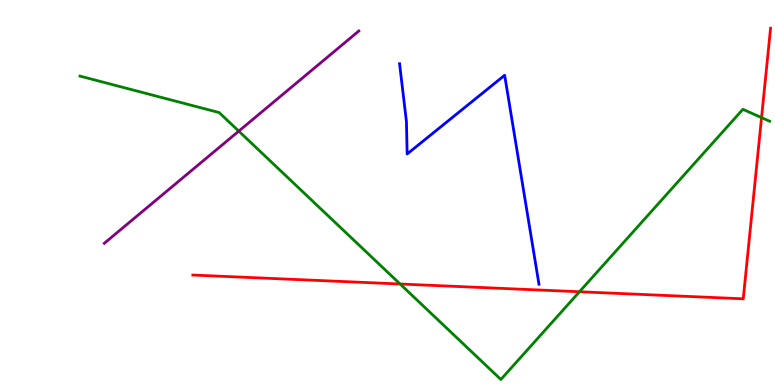[{'lines': ['blue', 'red'], 'intersections': []}, {'lines': ['green', 'red'], 'intersections': [{'x': 5.16, 'y': 2.62}, {'x': 7.48, 'y': 2.42}, {'x': 9.83, 'y': 6.94}]}, {'lines': ['purple', 'red'], 'intersections': []}, {'lines': ['blue', 'green'], 'intersections': []}, {'lines': ['blue', 'purple'], 'intersections': []}, {'lines': ['green', 'purple'], 'intersections': [{'x': 3.08, 'y': 6.59}]}]